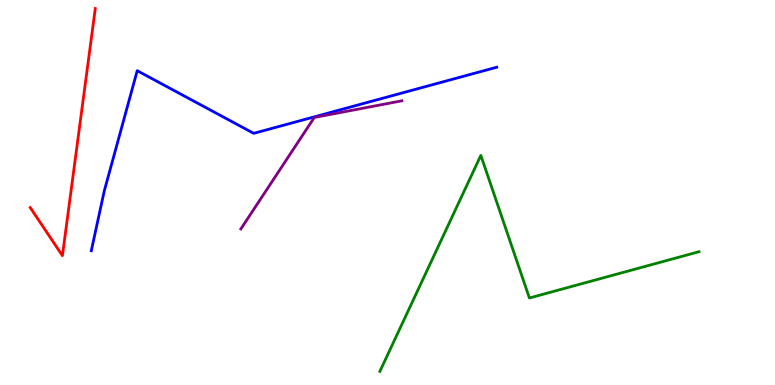[{'lines': ['blue', 'red'], 'intersections': []}, {'lines': ['green', 'red'], 'intersections': []}, {'lines': ['purple', 'red'], 'intersections': []}, {'lines': ['blue', 'green'], 'intersections': []}, {'lines': ['blue', 'purple'], 'intersections': []}, {'lines': ['green', 'purple'], 'intersections': []}]